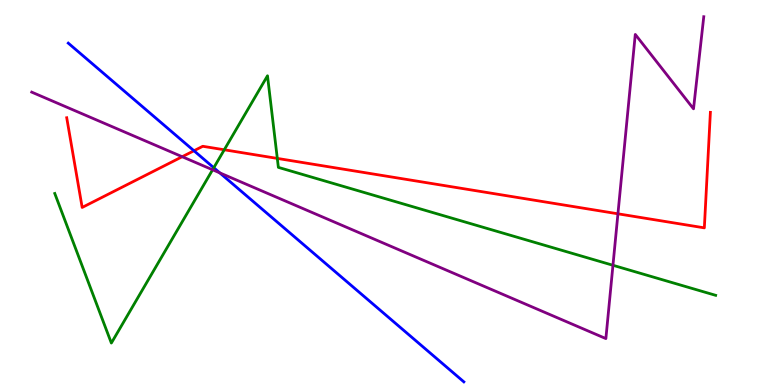[{'lines': ['blue', 'red'], 'intersections': [{'x': 2.5, 'y': 6.08}]}, {'lines': ['green', 'red'], 'intersections': [{'x': 2.89, 'y': 6.11}, {'x': 3.58, 'y': 5.89}]}, {'lines': ['purple', 'red'], 'intersections': [{'x': 2.35, 'y': 5.93}, {'x': 7.97, 'y': 4.45}]}, {'lines': ['blue', 'green'], 'intersections': [{'x': 2.76, 'y': 5.64}]}, {'lines': ['blue', 'purple'], 'intersections': [{'x': 2.84, 'y': 5.51}]}, {'lines': ['green', 'purple'], 'intersections': [{'x': 2.74, 'y': 5.59}, {'x': 7.91, 'y': 3.11}]}]